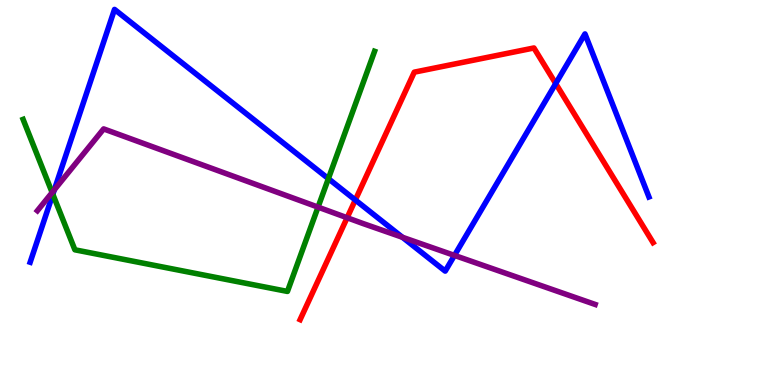[{'lines': ['blue', 'red'], 'intersections': [{'x': 4.58, 'y': 4.81}, {'x': 7.17, 'y': 7.83}]}, {'lines': ['green', 'red'], 'intersections': []}, {'lines': ['purple', 'red'], 'intersections': [{'x': 4.48, 'y': 4.34}]}, {'lines': ['blue', 'green'], 'intersections': [{'x': 0.682, 'y': 4.95}, {'x': 4.24, 'y': 5.36}]}, {'lines': ['blue', 'purple'], 'intersections': [{'x': 0.701, 'y': 5.07}, {'x': 5.19, 'y': 3.84}, {'x': 5.86, 'y': 3.37}]}, {'lines': ['green', 'purple'], 'intersections': [{'x': 0.673, 'y': 5.0}, {'x': 4.1, 'y': 4.62}]}]